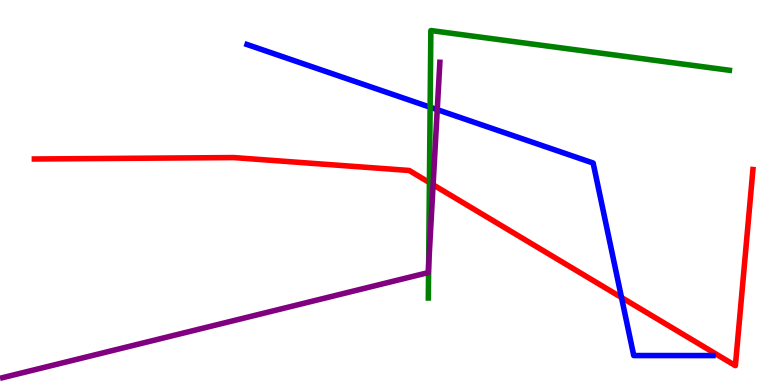[{'lines': ['blue', 'red'], 'intersections': [{'x': 8.02, 'y': 2.27}]}, {'lines': ['green', 'red'], 'intersections': [{'x': 5.54, 'y': 5.26}]}, {'lines': ['purple', 'red'], 'intersections': [{'x': 5.59, 'y': 5.2}]}, {'lines': ['blue', 'green'], 'intersections': [{'x': 5.55, 'y': 7.22}]}, {'lines': ['blue', 'purple'], 'intersections': [{'x': 5.64, 'y': 7.15}]}, {'lines': ['green', 'purple'], 'intersections': [{'x': 5.53, 'y': 3.1}]}]